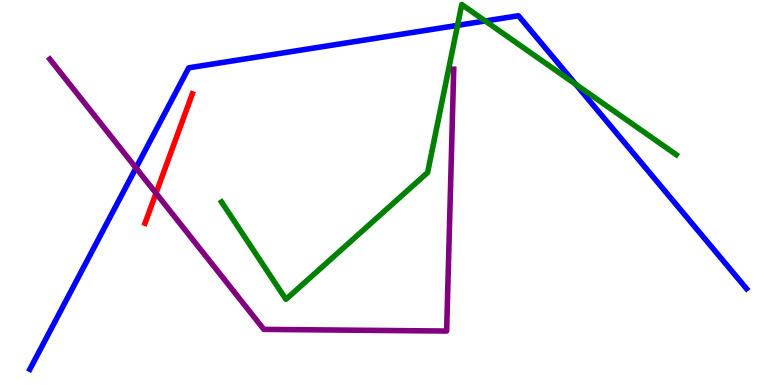[{'lines': ['blue', 'red'], 'intersections': []}, {'lines': ['green', 'red'], 'intersections': []}, {'lines': ['purple', 'red'], 'intersections': [{'x': 2.01, 'y': 4.98}]}, {'lines': ['blue', 'green'], 'intersections': [{'x': 5.9, 'y': 9.34}, {'x': 6.26, 'y': 9.46}, {'x': 7.43, 'y': 7.81}]}, {'lines': ['blue', 'purple'], 'intersections': [{'x': 1.75, 'y': 5.64}]}, {'lines': ['green', 'purple'], 'intersections': []}]